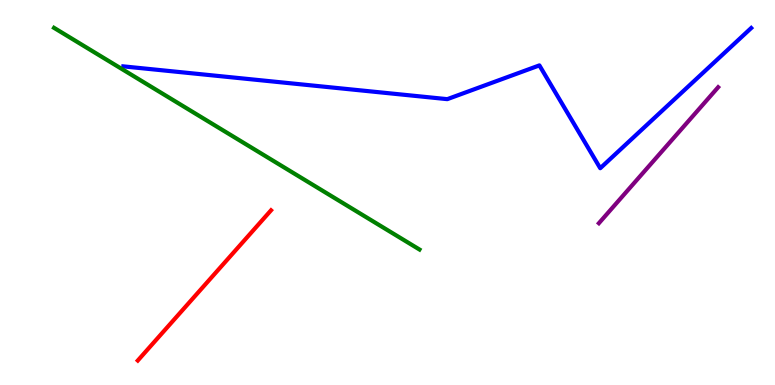[{'lines': ['blue', 'red'], 'intersections': []}, {'lines': ['green', 'red'], 'intersections': []}, {'lines': ['purple', 'red'], 'intersections': []}, {'lines': ['blue', 'green'], 'intersections': []}, {'lines': ['blue', 'purple'], 'intersections': []}, {'lines': ['green', 'purple'], 'intersections': []}]